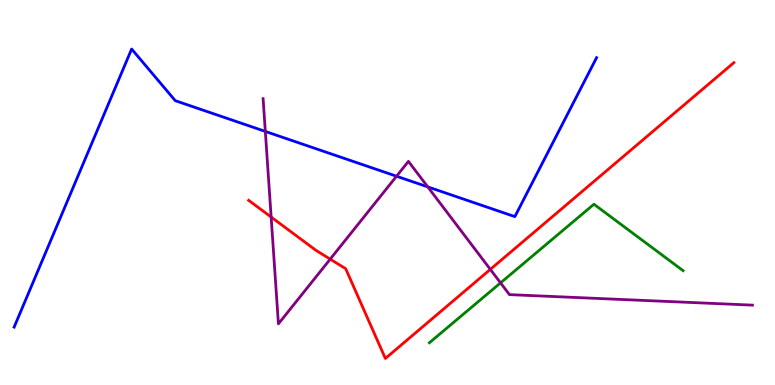[{'lines': ['blue', 'red'], 'intersections': []}, {'lines': ['green', 'red'], 'intersections': []}, {'lines': ['purple', 'red'], 'intersections': [{'x': 3.5, 'y': 4.36}, {'x': 4.26, 'y': 3.27}, {'x': 6.33, 'y': 3.0}]}, {'lines': ['blue', 'green'], 'intersections': []}, {'lines': ['blue', 'purple'], 'intersections': [{'x': 3.42, 'y': 6.59}, {'x': 5.12, 'y': 5.42}, {'x': 5.52, 'y': 5.15}]}, {'lines': ['green', 'purple'], 'intersections': [{'x': 6.46, 'y': 2.65}]}]